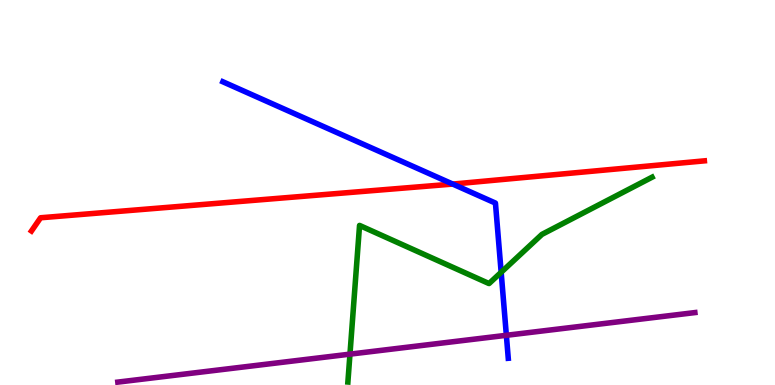[{'lines': ['blue', 'red'], 'intersections': [{'x': 5.84, 'y': 5.22}]}, {'lines': ['green', 'red'], 'intersections': []}, {'lines': ['purple', 'red'], 'intersections': []}, {'lines': ['blue', 'green'], 'intersections': [{'x': 6.47, 'y': 2.93}]}, {'lines': ['blue', 'purple'], 'intersections': [{'x': 6.53, 'y': 1.29}]}, {'lines': ['green', 'purple'], 'intersections': [{'x': 4.52, 'y': 0.801}]}]